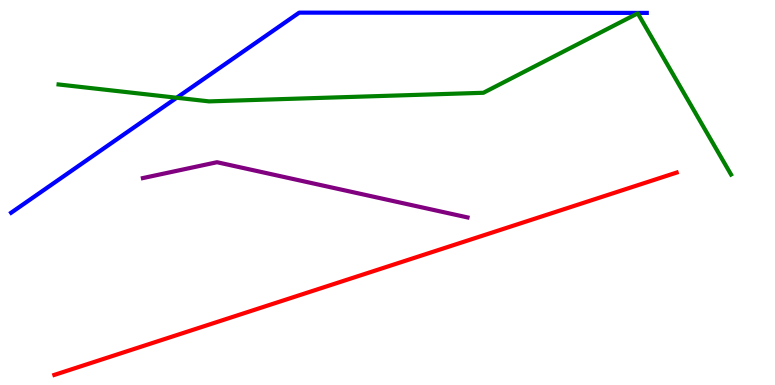[{'lines': ['blue', 'red'], 'intersections': []}, {'lines': ['green', 'red'], 'intersections': []}, {'lines': ['purple', 'red'], 'intersections': []}, {'lines': ['blue', 'green'], 'intersections': [{'x': 2.28, 'y': 7.46}]}, {'lines': ['blue', 'purple'], 'intersections': []}, {'lines': ['green', 'purple'], 'intersections': []}]